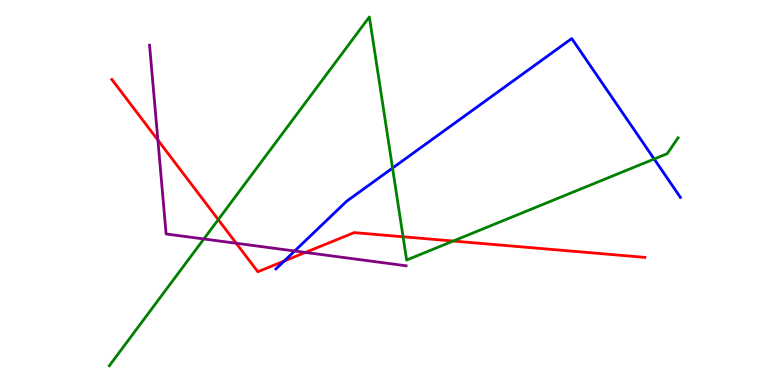[{'lines': ['blue', 'red'], 'intersections': [{'x': 3.67, 'y': 3.22}]}, {'lines': ['green', 'red'], 'intersections': [{'x': 2.82, 'y': 4.3}, {'x': 5.2, 'y': 3.85}, {'x': 5.85, 'y': 3.74}]}, {'lines': ['purple', 'red'], 'intersections': [{'x': 2.04, 'y': 6.36}, {'x': 3.05, 'y': 3.68}, {'x': 3.94, 'y': 3.44}]}, {'lines': ['blue', 'green'], 'intersections': [{'x': 5.07, 'y': 5.63}, {'x': 8.44, 'y': 5.87}]}, {'lines': ['blue', 'purple'], 'intersections': [{'x': 3.8, 'y': 3.48}]}, {'lines': ['green', 'purple'], 'intersections': [{'x': 2.63, 'y': 3.79}]}]